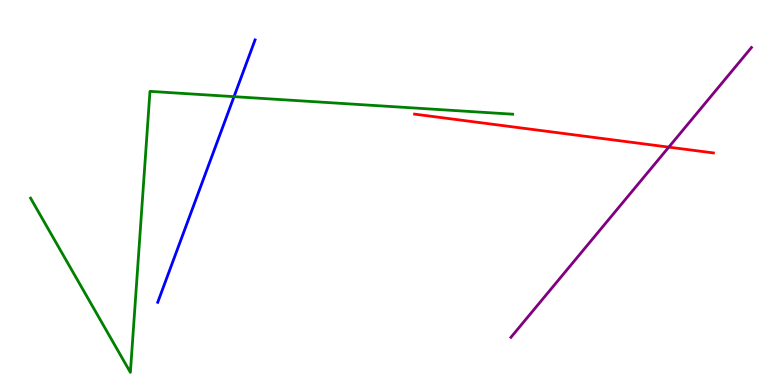[{'lines': ['blue', 'red'], 'intersections': []}, {'lines': ['green', 'red'], 'intersections': []}, {'lines': ['purple', 'red'], 'intersections': [{'x': 8.63, 'y': 6.18}]}, {'lines': ['blue', 'green'], 'intersections': [{'x': 3.02, 'y': 7.49}]}, {'lines': ['blue', 'purple'], 'intersections': []}, {'lines': ['green', 'purple'], 'intersections': []}]